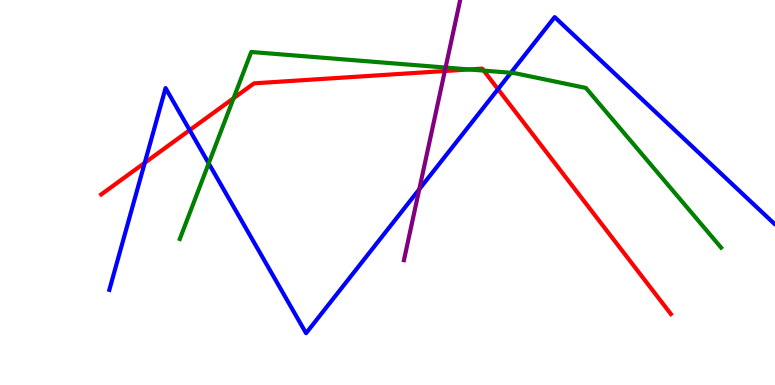[{'lines': ['blue', 'red'], 'intersections': [{'x': 1.87, 'y': 5.77}, {'x': 2.45, 'y': 6.62}, {'x': 6.43, 'y': 7.68}]}, {'lines': ['green', 'red'], 'intersections': [{'x': 3.01, 'y': 7.45}, {'x': 6.05, 'y': 8.2}, {'x': 6.24, 'y': 8.17}]}, {'lines': ['purple', 'red'], 'intersections': [{'x': 5.74, 'y': 8.16}]}, {'lines': ['blue', 'green'], 'intersections': [{'x': 2.69, 'y': 5.76}, {'x': 6.59, 'y': 8.11}]}, {'lines': ['blue', 'purple'], 'intersections': [{'x': 5.41, 'y': 5.08}]}, {'lines': ['green', 'purple'], 'intersections': [{'x': 5.75, 'y': 8.25}]}]